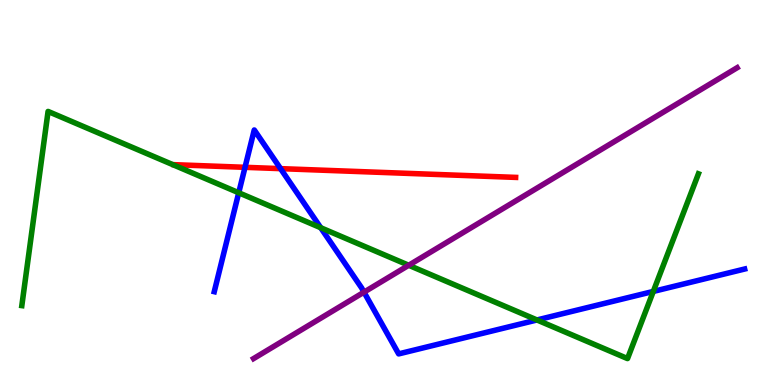[{'lines': ['blue', 'red'], 'intersections': [{'x': 3.16, 'y': 5.65}, {'x': 3.62, 'y': 5.62}]}, {'lines': ['green', 'red'], 'intersections': []}, {'lines': ['purple', 'red'], 'intersections': []}, {'lines': ['blue', 'green'], 'intersections': [{'x': 3.08, 'y': 4.99}, {'x': 4.14, 'y': 4.08}, {'x': 6.93, 'y': 1.69}, {'x': 8.43, 'y': 2.43}]}, {'lines': ['blue', 'purple'], 'intersections': [{'x': 4.7, 'y': 2.41}]}, {'lines': ['green', 'purple'], 'intersections': [{'x': 5.27, 'y': 3.11}]}]